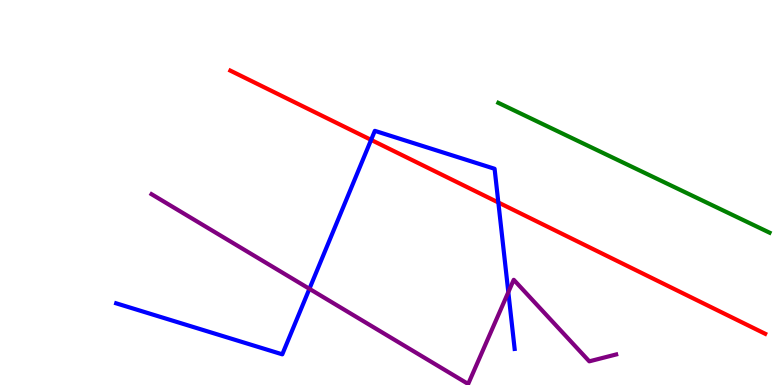[{'lines': ['blue', 'red'], 'intersections': [{'x': 4.79, 'y': 6.37}, {'x': 6.43, 'y': 4.74}]}, {'lines': ['green', 'red'], 'intersections': []}, {'lines': ['purple', 'red'], 'intersections': []}, {'lines': ['blue', 'green'], 'intersections': []}, {'lines': ['blue', 'purple'], 'intersections': [{'x': 3.99, 'y': 2.5}, {'x': 6.56, 'y': 2.41}]}, {'lines': ['green', 'purple'], 'intersections': []}]